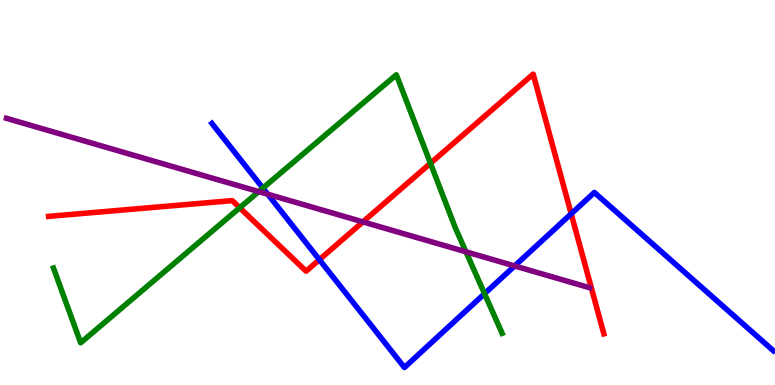[{'lines': ['blue', 'red'], 'intersections': [{'x': 4.12, 'y': 3.26}, {'x': 7.37, 'y': 4.45}]}, {'lines': ['green', 'red'], 'intersections': [{'x': 3.09, 'y': 4.6}, {'x': 5.55, 'y': 5.76}]}, {'lines': ['purple', 'red'], 'intersections': [{'x': 4.68, 'y': 4.24}]}, {'lines': ['blue', 'green'], 'intersections': [{'x': 3.39, 'y': 5.12}, {'x': 6.25, 'y': 2.37}]}, {'lines': ['blue', 'purple'], 'intersections': [{'x': 3.46, 'y': 4.96}, {'x': 6.64, 'y': 3.09}]}, {'lines': ['green', 'purple'], 'intersections': [{'x': 3.34, 'y': 5.02}, {'x': 6.01, 'y': 3.46}]}]